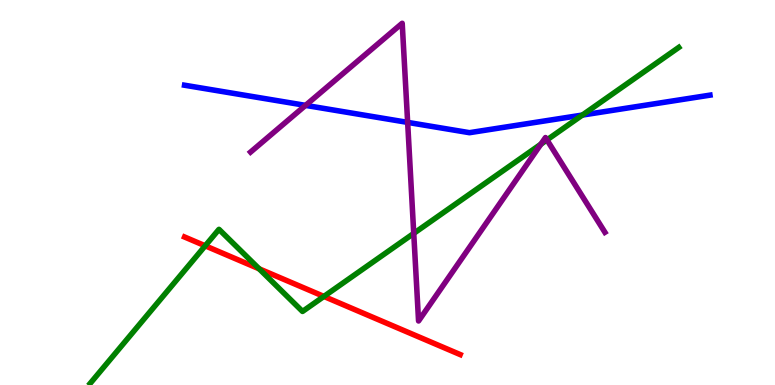[{'lines': ['blue', 'red'], 'intersections': []}, {'lines': ['green', 'red'], 'intersections': [{'x': 2.65, 'y': 3.62}, {'x': 3.34, 'y': 3.02}, {'x': 4.18, 'y': 2.3}]}, {'lines': ['purple', 'red'], 'intersections': []}, {'lines': ['blue', 'green'], 'intersections': [{'x': 7.51, 'y': 7.01}]}, {'lines': ['blue', 'purple'], 'intersections': [{'x': 3.94, 'y': 7.26}, {'x': 5.26, 'y': 6.82}]}, {'lines': ['green', 'purple'], 'intersections': [{'x': 5.34, 'y': 3.94}, {'x': 6.98, 'y': 6.26}, {'x': 7.06, 'y': 6.37}]}]